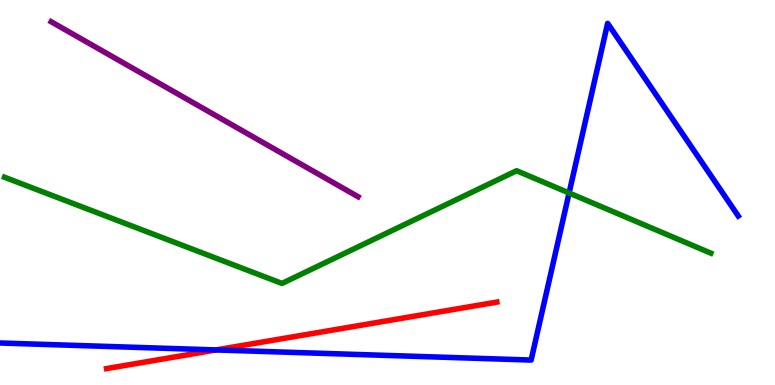[{'lines': ['blue', 'red'], 'intersections': [{'x': 2.79, 'y': 0.911}]}, {'lines': ['green', 'red'], 'intersections': []}, {'lines': ['purple', 'red'], 'intersections': []}, {'lines': ['blue', 'green'], 'intersections': [{'x': 7.34, 'y': 4.99}]}, {'lines': ['blue', 'purple'], 'intersections': []}, {'lines': ['green', 'purple'], 'intersections': []}]